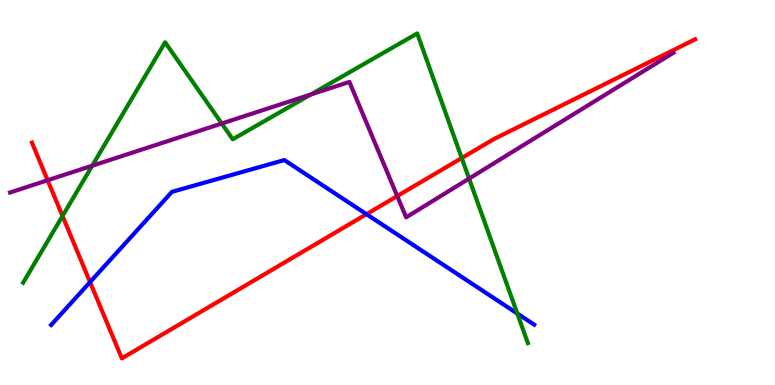[{'lines': ['blue', 'red'], 'intersections': [{'x': 1.16, 'y': 2.67}, {'x': 4.73, 'y': 4.44}]}, {'lines': ['green', 'red'], 'intersections': [{'x': 0.807, 'y': 4.39}, {'x': 5.96, 'y': 5.9}]}, {'lines': ['purple', 'red'], 'intersections': [{'x': 0.614, 'y': 5.32}, {'x': 5.13, 'y': 4.91}]}, {'lines': ['blue', 'green'], 'intersections': [{'x': 6.68, 'y': 1.86}]}, {'lines': ['blue', 'purple'], 'intersections': []}, {'lines': ['green', 'purple'], 'intersections': [{'x': 1.19, 'y': 5.7}, {'x': 2.86, 'y': 6.79}, {'x': 4.01, 'y': 7.55}, {'x': 6.05, 'y': 5.36}]}]